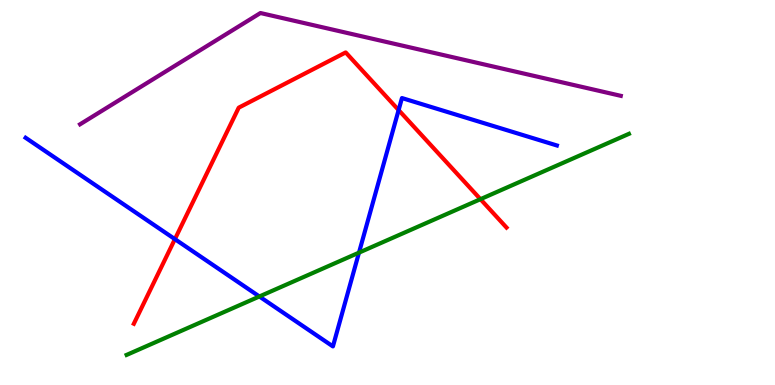[{'lines': ['blue', 'red'], 'intersections': [{'x': 2.26, 'y': 3.79}, {'x': 5.14, 'y': 7.14}]}, {'lines': ['green', 'red'], 'intersections': [{'x': 6.2, 'y': 4.83}]}, {'lines': ['purple', 'red'], 'intersections': []}, {'lines': ['blue', 'green'], 'intersections': [{'x': 3.35, 'y': 2.3}, {'x': 4.63, 'y': 3.44}]}, {'lines': ['blue', 'purple'], 'intersections': []}, {'lines': ['green', 'purple'], 'intersections': []}]